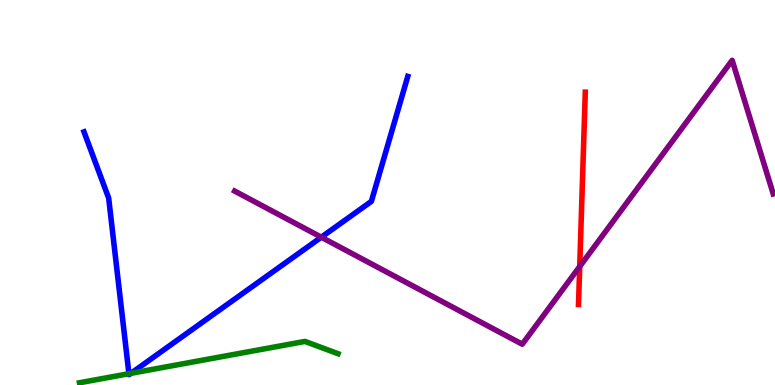[{'lines': ['blue', 'red'], 'intersections': []}, {'lines': ['green', 'red'], 'intersections': []}, {'lines': ['purple', 'red'], 'intersections': [{'x': 7.48, 'y': 3.08}]}, {'lines': ['blue', 'green'], 'intersections': [{'x': 1.66, 'y': 0.294}, {'x': 1.69, 'y': 0.303}]}, {'lines': ['blue', 'purple'], 'intersections': [{'x': 4.15, 'y': 3.84}]}, {'lines': ['green', 'purple'], 'intersections': []}]